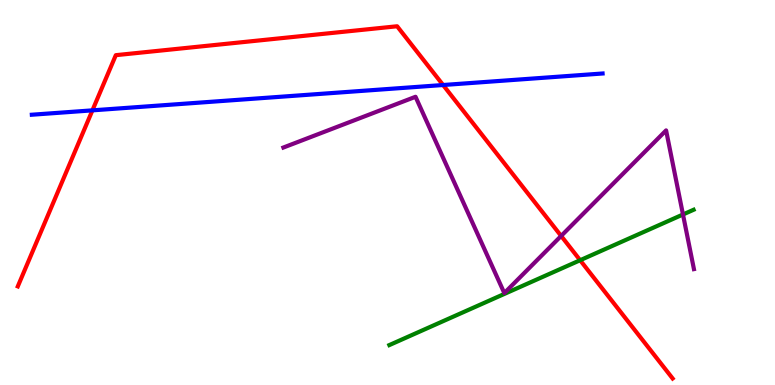[{'lines': ['blue', 'red'], 'intersections': [{'x': 1.19, 'y': 7.13}, {'x': 5.72, 'y': 7.79}]}, {'lines': ['green', 'red'], 'intersections': [{'x': 7.49, 'y': 3.24}]}, {'lines': ['purple', 'red'], 'intersections': [{'x': 7.24, 'y': 3.87}]}, {'lines': ['blue', 'green'], 'intersections': []}, {'lines': ['blue', 'purple'], 'intersections': []}, {'lines': ['green', 'purple'], 'intersections': [{'x': 8.81, 'y': 4.43}]}]